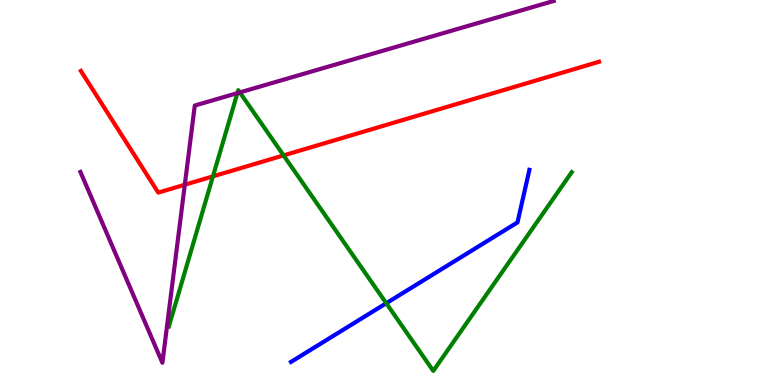[{'lines': ['blue', 'red'], 'intersections': []}, {'lines': ['green', 'red'], 'intersections': [{'x': 2.75, 'y': 5.42}, {'x': 3.66, 'y': 5.96}]}, {'lines': ['purple', 'red'], 'intersections': [{'x': 2.38, 'y': 5.2}]}, {'lines': ['blue', 'green'], 'intersections': [{'x': 4.98, 'y': 2.12}]}, {'lines': ['blue', 'purple'], 'intersections': []}, {'lines': ['green', 'purple'], 'intersections': [{'x': 3.06, 'y': 7.58}, {'x': 3.09, 'y': 7.6}]}]